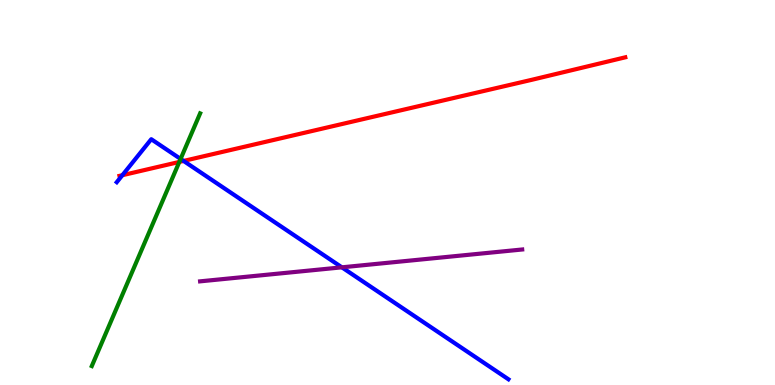[{'lines': ['blue', 'red'], 'intersections': [{'x': 1.58, 'y': 5.45}, {'x': 2.37, 'y': 5.82}]}, {'lines': ['green', 'red'], 'intersections': [{'x': 2.31, 'y': 5.79}]}, {'lines': ['purple', 'red'], 'intersections': []}, {'lines': ['blue', 'green'], 'intersections': [{'x': 2.33, 'y': 5.87}]}, {'lines': ['blue', 'purple'], 'intersections': [{'x': 4.41, 'y': 3.06}]}, {'lines': ['green', 'purple'], 'intersections': []}]